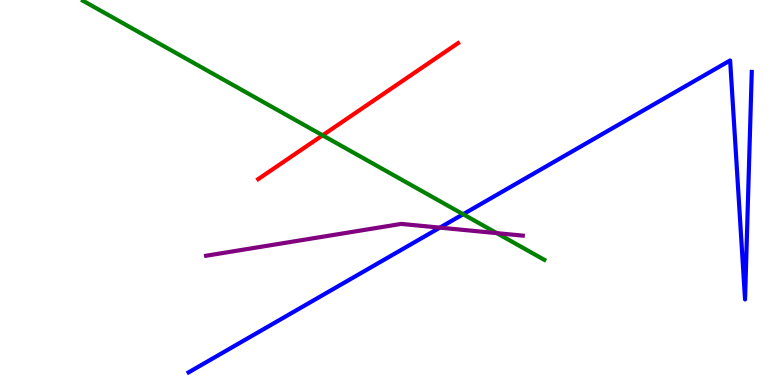[{'lines': ['blue', 'red'], 'intersections': []}, {'lines': ['green', 'red'], 'intersections': [{'x': 4.16, 'y': 6.49}]}, {'lines': ['purple', 'red'], 'intersections': []}, {'lines': ['blue', 'green'], 'intersections': [{'x': 5.98, 'y': 4.44}]}, {'lines': ['blue', 'purple'], 'intersections': [{'x': 5.68, 'y': 4.09}]}, {'lines': ['green', 'purple'], 'intersections': [{'x': 6.41, 'y': 3.94}]}]